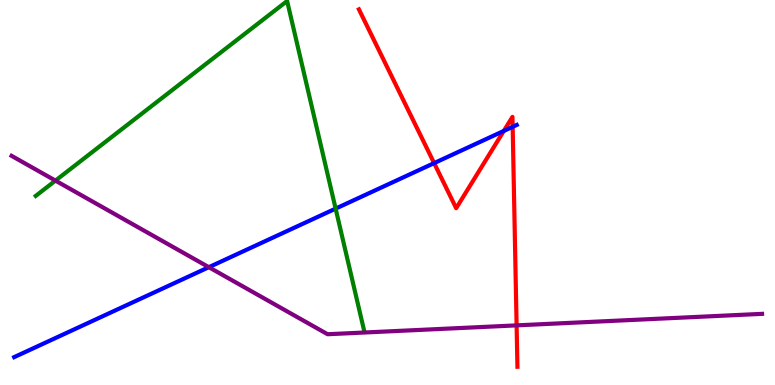[{'lines': ['blue', 'red'], 'intersections': [{'x': 5.6, 'y': 5.76}, {'x': 6.5, 'y': 6.6}, {'x': 6.62, 'y': 6.71}]}, {'lines': ['green', 'red'], 'intersections': []}, {'lines': ['purple', 'red'], 'intersections': [{'x': 6.67, 'y': 1.55}]}, {'lines': ['blue', 'green'], 'intersections': [{'x': 4.33, 'y': 4.58}]}, {'lines': ['blue', 'purple'], 'intersections': [{'x': 2.69, 'y': 3.06}]}, {'lines': ['green', 'purple'], 'intersections': [{'x': 0.716, 'y': 5.31}]}]